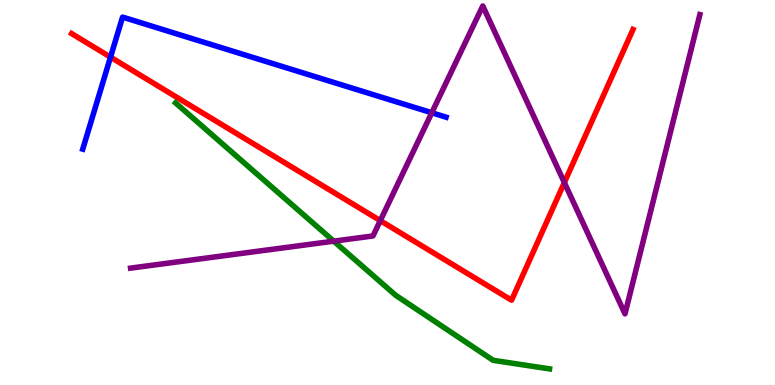[{'lines': ['blue', 'red'], 'intersections': [{'x': 1.43, 'y': 8.52}]}, {'lines': ['green', 'red'], 'intersections': []}, {'lines': ['purple', 'red'], 'intersections': [{'x': 4.91, 'y': 4.27}, {'x': 7.28, 'y': 5.26}]}, {'lines': ['blue', 'green'], 'intersections': []}, {'lines': ['blue', 'purple'], 'intersections': [{'x': 5.57, 'y': 7.07}]}, {'lines': ['green', 'purple'], 'intersections': [{'x': 4.31, 'y': 3.74}]}]